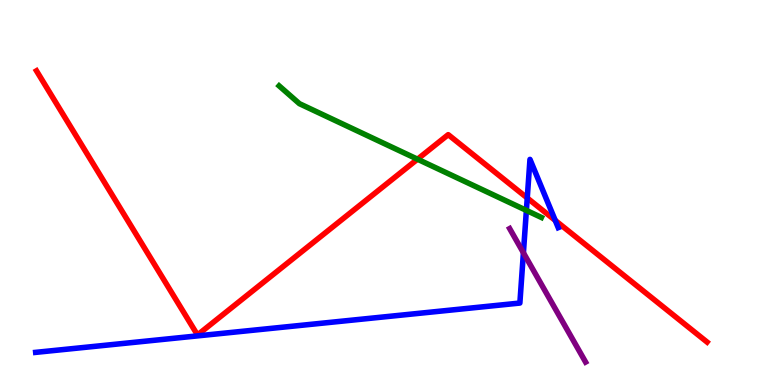[{'lines': ['blue', 'red'], 'intersections': [{'x': 6.8, 'y': 4.86}, {'x': 7.16, 'y': 4.28}]}, {'lines': ['green', 'red'], 'intersections': [{'x': 5.39, 'y': 5.87}]}, {'lines': ['purple', 'red'], 'intersections': []}, {'lines': ['blue', 'green'], 'intersections': [{'x': 6.79, 'y': 4.54}]}, {'lines': ['blue', 'purple'], 'intersections': [{'x': 6.75, 'y': 3.43}]}, {'lines': ['green', 'purple'], 'intersections': []}]